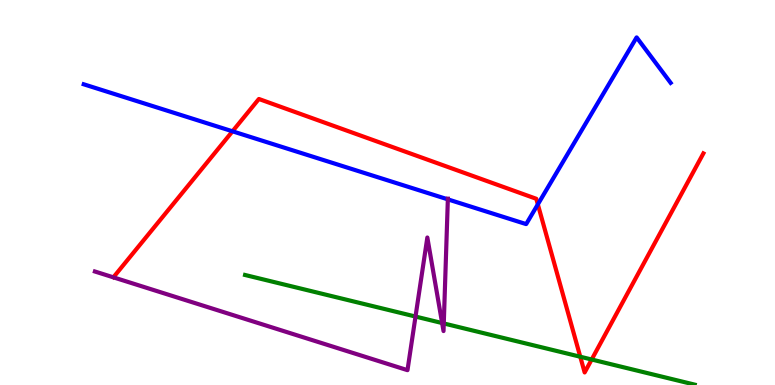[{'lines': ['blue', 'red'], 'intersections': [{'x': 3.0, 'y': 6.59}, {'x': 6.94, 'y': 4.69}]}, {'lines': ['green', 'red'], 'intersections': [{'x': 7.49, 'y': 0.734}, {'x': 7.63, 'y': 0.662}]}, {'lines': ['purple', 'red'], 'intersections': []}, {'lines': ['blue', 'green'], 'intersections': []}, {'lines': ['blue', 'purple'], 'intersections': [{'x': 5.78, 'y': 4.82}]}, {'lines': ['green', 'purple'], 'intersections': [{'x': 5.36, 'y': 1.78}, {'x': 5.7, 'y': 1.61}, {'x': 5.73, 'y': 1.6}]}]